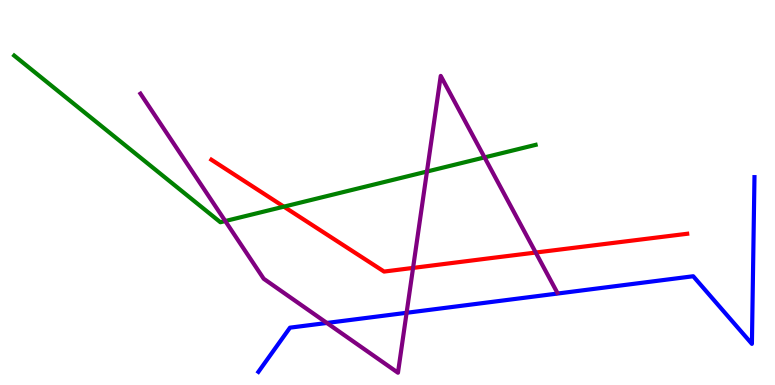[{'lines': ['blue', 'red'], 'intersections': []}, {'lines': ['green', 'red'], 'intersections': [{'x': 3.66, 'y': 4.63}]}, {'lines': ['purple', 'red'], 'intersections': [{'x': 5.33, 'y': 3.04}, {'x': 6.91, 'y': 3.44}]}, {'lines': ['blue', 'green'], 'intersections': []}, {'lines': ['blue', 'purple'], 'intersections': [{'x': 4.22, 'y': 1.61}, {'x': 5.25, 'y': 1.88}]}, {'lines': ['green', 'purple'], 'intersections': [{'x': 2.91, 'y': 4.26}, {'x': 5.51, 'y': 5.54}, {'x': 6.25, 'y': 5.91}]}]